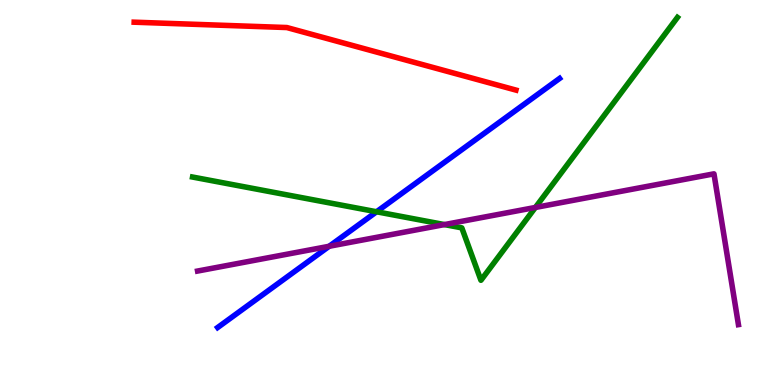[{'lines': ['blue', 'red'], 'intersections': []}, {'lines': ['green', 'red'], 'intersections': []}, {'lines': ['purple', 'red'], 'intersections': []}, {'lines': ['blue', 'green'], 'intersections': [{'x': 4.86, 'y': 4.5}]}, {'lines': ['blue', 'purple'], 'intersections': [{'x': 4.25, 'y': 3.6}]}, {'lines': ['green', 'purple'], 'intersections': [{'x': 5.73, 'y': 4.17}, {'x': 6.91, 'y': 4.61}]}]